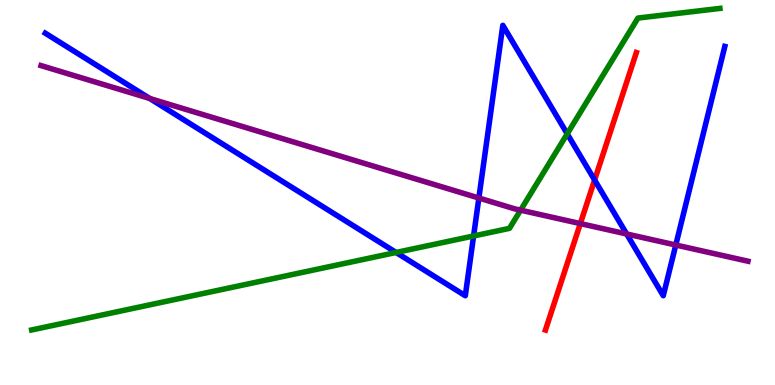[{'lines': ['blue', 'red'], 'intersections': [{'x': 7.67, 'y': 5.32}]}, {'lines': ['green', 'red'], 'intersections': []}, {'lines': ['purple', 'red'], 'intersections': [{'x': 7.49, 'y': 4.19}]}, {'lines': ['blue', 'green'], 'intersections': [{'x': 5.11, 'y': 3.44}, {'x': 6.11, 'y': 3.87}, {'x': 7.32, 'y': 6.52}]}, {'lines': ['blue', 'purple'], 'intersections': [{'x': 1.93, 'y': 7.44}, {'x': 6.18, 'y': 4.86}, {'x': 8.09, 'y': 3.92}, {'x': 8.72, 'y': 3.64}]}, {'lines': ['green', 'purple'], 'intersections': [{'x': 6.72, 'y': 4.54}]}]